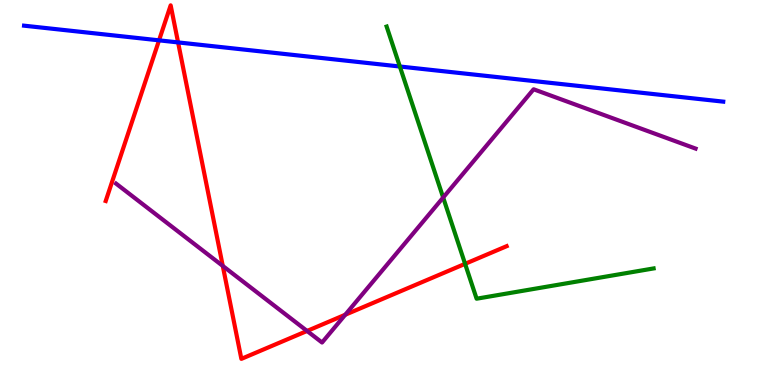[{'lines': ['blue', 'red'], 'intersections': [{'x': 2.05, 'y': 8.95}, {'x': 2.3, 'y': 8.9}]}, {'lines': ['green', 'red'], 'intersections': [{'x': 6.0, 'y': 3.15}]}, {'lines': ['purple', 'red'], 'intersections': [{'x': 2.87, 'y': 3.09}, {'x': 3.96, 'y': 1.4}, {'x': 4.45, 'y': 1.83}]}, {'lines': ['blue', 'green'], 'intersections': [{'x': 5.16, 'y': 8.27}]}, {'lines': ['blue', 'purple'], 'intersections': []}, {'lines': ['green', 'purple'], 'intersections': [{'x': 5.72, 'y': 4.87}]}]